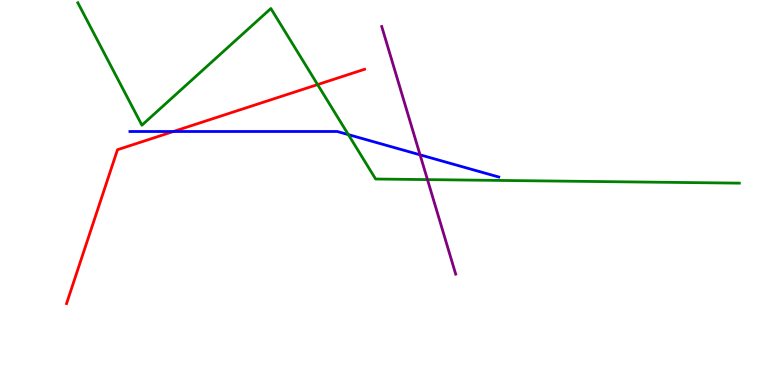[{'lines': ['blue', 'red'], 'intersections': [{'x': 2.24, 'y': 6.58}]}, {'lines': ['green', 'red'], 'intersections': [{'x': 4.1, 'y': 7.8}]}, {'lines': ['purple', 'red'], 'intersections': []}, {'lines': ['blue', 'green'], 'intersections': [{'x': 4.49, 'y': 6.5}]}, {'lines': ['blue', 'purple'], 'intersections': [{'x': 5.42, 'y': 5.98}]}, {'lines': ['green', 'purple'], 'intersections': [{'x': 5.52, 'y': 5.33}]}]